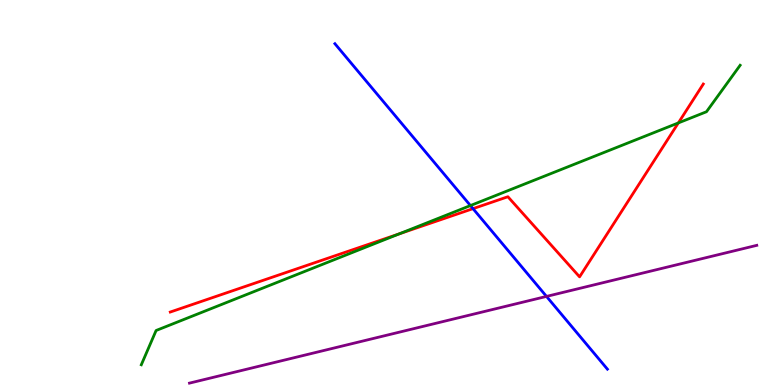[{'lines': ['blue', 'red'], 'intersections': [{'x': 6.1, 'y': 4.58}]}, {'lines': ['green', 'red'], 'intersections': [{'x': 5.15, 'y': 3.93}, {'x': 8.75, 'y': 6.81}]}, {'lines': ['purple', 'red'], 'intersections': []}, {'lines': ['blue', 'green'], 'intersections': [{'x': 6.07, 'y': 4.66}]}, {'lines': ['blue', 'purple'], 'intersections': [{'x': 7.05, 'y': 2.3}]}, {'lines': ['green', 'purple'], 'intersections': []}]